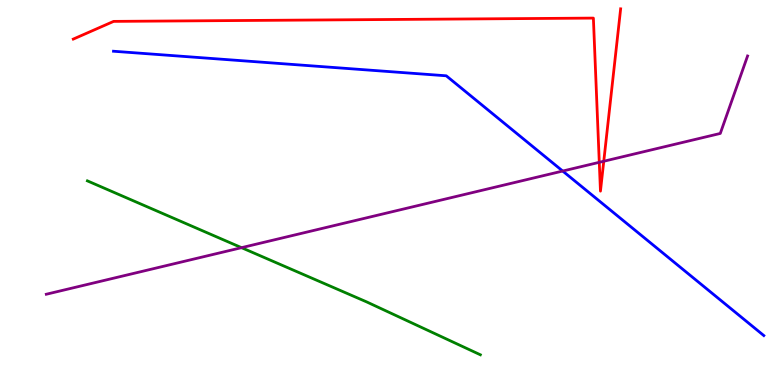[{'lines': ['blue', 'red'], 'intersections': []}, {'lines': ['green', 'red'], 'intersections': []}, {'lines': ['purple', 'red'], 'intersections': [{'x': 7.73, 'y': 5.78}, {'x': 7.79, 'y': 5.81}]}, {'lines': ['blue', 'green'], 'intersections': []}, {'lines': ['blue', 'purple'], 'intersections': [{'x': 7.26, 'y': 5.56}]}, {'lines': ['green', 'purple'], 'intersections': [{'x': 3.12, 'y': 3.57}]}]